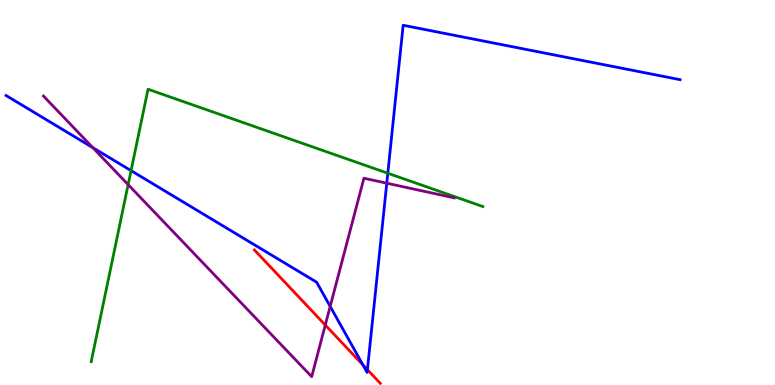[{'lines': ['blue', 'red'], 'intersections': [{'x': 4.68, 'y': 0.52}, {'x': 4.74, 'y': 0.398}]}, {'lines': ['green', 'red'], 'intersections': []}, {'lines': ['purple', 'red'], 'intersections': [{'x': 4.2, 'y': 1.56}]}, {'lines': ['blue', 'green'], 'intersections': [{'x': 1.69, 'y': 5.57}, {'x': 5.0, 'y': 5.5}]}, {'lines': ['blue', 'purple'], 'intersections': [{'x': 1.2, 'y': 6.17}, {'x': 4.26, 'y': 2.04}, {'x': 4.99, 'y': 5.24}]}, {'lines': ['green', 'purple'], 'intersections': [{'x': 1.65, 'y': 5.2}]}]